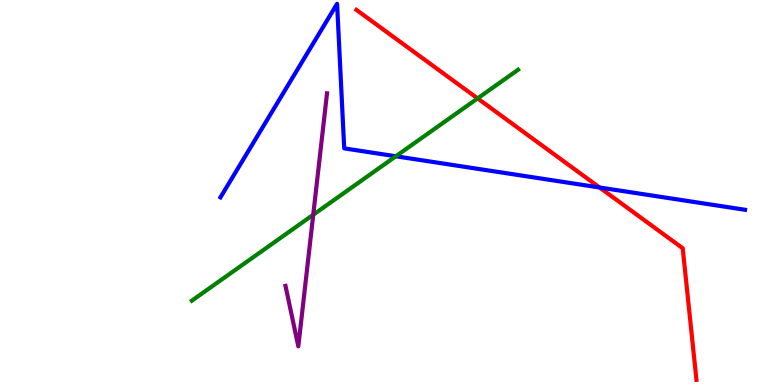[{'lines': ['blue', 'red'], 'intersections': [{'x': 7.74, 'y': 5.13}]}, {'lines': ['green', 'red'], 'intersections': [{'x': 6.16, 'y': 7.44}]}, {'lines': ['purple', 'red'], 'intersections': []}, {'lines': ['blue', 'green'], 'intersections': [{'x': 5.11, 'y': 5.94}]}, {'lines': ['blue', 'purple'], 'intersections': []}, {'lines': ['green', 'purple'], 'intersections': [{'x': 4.04, 'y': 4.42}]}]